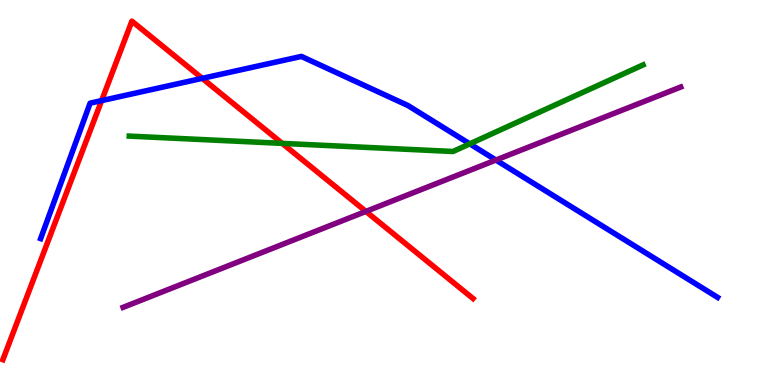[{'lines': ['blue', 'red'], 'intersections': [{'x': 1.31, 'y': 7.39}, {'x': 2.61, 'y': 7.96}]}, {'lines': ['green', 'red'], 'intersections': [{'x': 3.64, 'y': 6.28}]}, {'lines': ['purple', 'red'], 'intersections': [{'x': 4.72, 'y': 4.51}]}, {'lines': ['blue', 'green'], 'intersections': [{'x': 6.06, 'y': 6.26}]}, {'lines': ['blue', 'purple'], 'intersections': [{'x': 6.4, 'y': 5.84}]}, {'lines': ['green', 'purple'], 'intersections': []}]